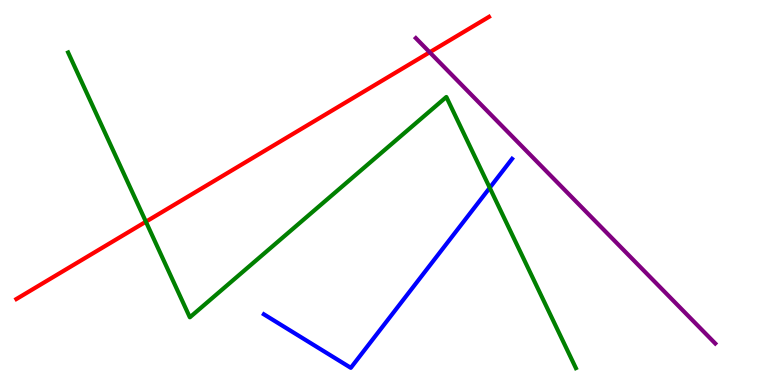[{'lines': ['blue', 'red'], 'intersections': []}, {'lines': ['green', 'red'], 'intersections': [{'x': 1.88, 'y': 4.24}]}, {'lines': ['purple', 'red'], 'intersections': [{'x': 5.54, 'y': 8.64}]}, {'lines': ['blue', 'green'], 'intersections': [{'x': 6.32, 'y': 5.12}]}, {'lines': ['blue', 'purple'], 'intersections': []}, {'lines': ['green', 'purple'], 'intersections': []}]